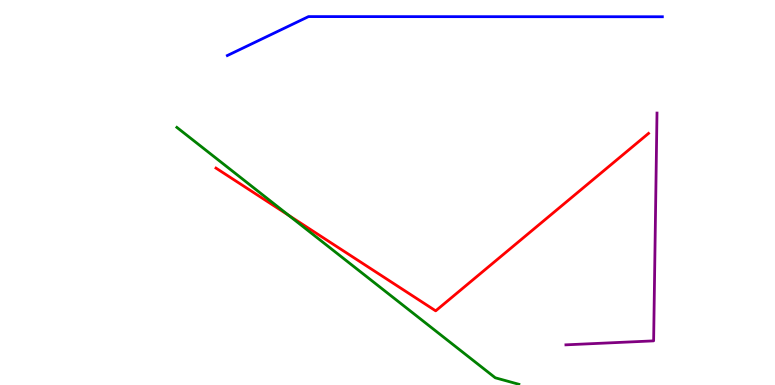[{'lines': ['blue', 'red'], 'intersections': []}, {'lines': ['green', 'red'], 'intersections': [{'x': 3.73, 'y': 4.41}]}, {'lines': ['purple', 'red'], 'intersections': []}, {'lines': ['blue', 'green'], 'intersections': []}, {'lines': ['blue', 'purple'], 'intersections': []}, {'lines': ['green', 'purple'], 'intersections': []}]